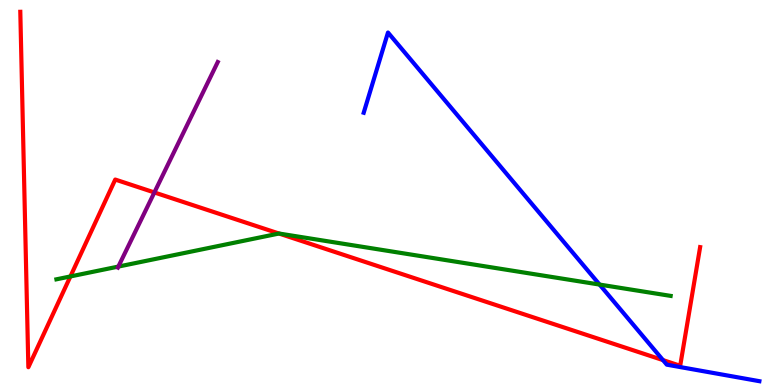[{'lines': ['blue', 'red'], 'intersections': [{'x': 8.55, 'y': 0.647}]}, {'lines': ['green', 'red'], 'intersections': [{'x': 0.908, 'y': 2.82}, {'x': 3.6, 'y': 3.93}]}, {'lines': ['purple', 'red'], 'intersections': [{'x': 1.99, 'y': 5.0}]}, {'lines': ['blue', 'green'], 'intersections': [{'x': 7.74, 'y': 2.61}]}, {'lines': ['blue', 'purple'], 'intersections': []}, {'lines': ['green', 'purple'], 'intersections': [{'x': 1.53, 'y': 3.08}]}]